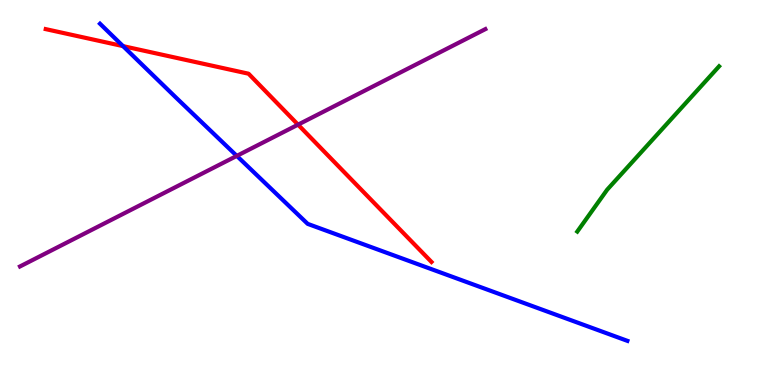[{'lines': ['blue', 'red'], 'intersections': [{'x': 1.59, 'y': 8.8}]}, {'lines': ['green', 'red'], 'intersections': []}, {'lines': ['purple', 'red'], 'intersections': [{'x': 3.85, 'y': 6.76}]}, {'lines': ['blue', 'green'], 'intersections': []}, {'lines': ['blue', 'purple'], 'intersections': [{'x': 3.06, 'y': 5.95}]}, {'lines': ['green', 'purple'], 'intersections': []}]